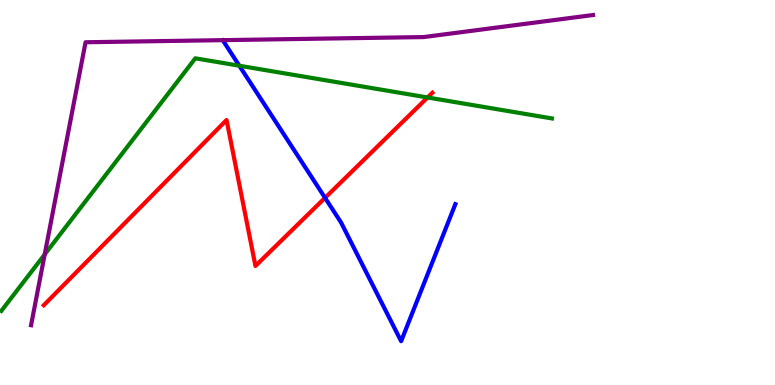[{'lines': ['blue', 'red'], 'intersections': [{'x': 4.19, 'y': 4.86}]}, {'lines': ['green', 'red'], 'intersections': [{'x': 5.52, 'y': 7.47}]}, {'lines': ['purple', 'red'], 'intersections': []}, {'lines': ['blue', 'green'], 'intersections': [{'x': 3.09, 'y': 8.29}]}, {'lines': ['blue', 'purple'], 'intersections': []}, {'lines': ['green', 'purple'], 'intersections': [{'x': 0.577, 'y': 3.39}]}]